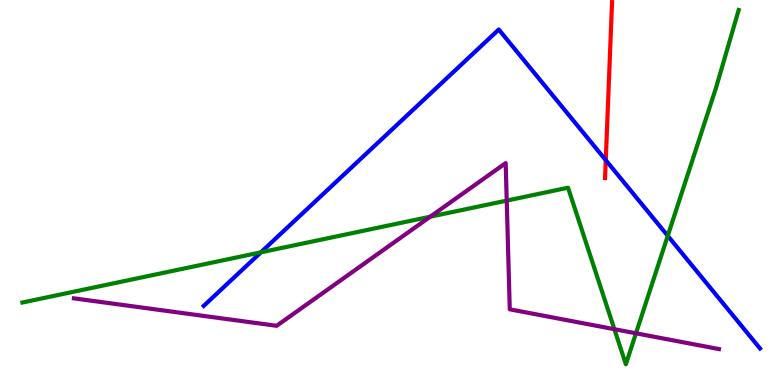[{'lines': ['blue', 'red'], 'intersections': [{'x': 7.82, 'y': 5.84}]}, {'lines': ['green', 'red'], 'intersections': []}, {'lines': ['purple', 'red'], 'intersections': []}, {'lines': ['blue', 'green'], 'intersections': [{'x': 3.37, 'y': 3.45}, {'x': 8.62, 'y': 3.87}]}, {'lines': ['blue', 'purple'], 'intersections': []}, {'lines': ['green', 'purple'], 'intersections': [{'x': 5.55, 'y': 4.37}, {'x': 6.54, 'y': 4.79}, {'x': 7.93, 'y': 1.45}, {'x': 8.21, 'y': 1.34}]}]